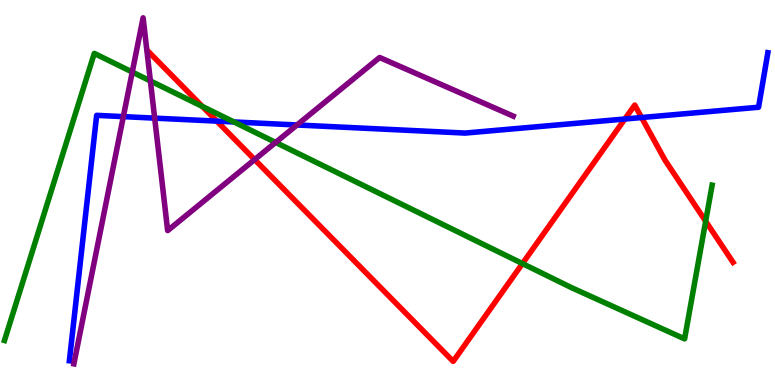[{'lines': ['blue', 'red'], 'intersections': [{'x': 2.8, 'y': 6.85}, {'x': 8.06, 'y': 6.91}, {'x': 8.28, 'y': 6.95}]}, {'lines': ['green', 'red'], 'intersections': [{'x': 2.61, 'y': 7.23}, {'x': 6.74, 'y': 3.15}, {'x': 9.11, 'y': 4.25}]}, {'lines': ['purple', 'red'], 'intersections': [{'x': 3.29, 'y': 5.86}]}, {'lines': ['blue', 'green'], 'intersections': [{'x': 3.02, 'y': 6.83}]}, {'lines': ['blue', 'purple'], 'intersections': [{'x': 1.59, 'y': 6.97}, {'x': 2.0, 'y': 6.93}, {'x': 3.83, 'y': 6.75}]}, {'lines': ['green', 'purple'], 'intersections': [{'x': 1.71, 'y': 8.13}, {'x': 1.94, 'y': 7.9}, {'x': 3.56, 'y': 6.3}]}]